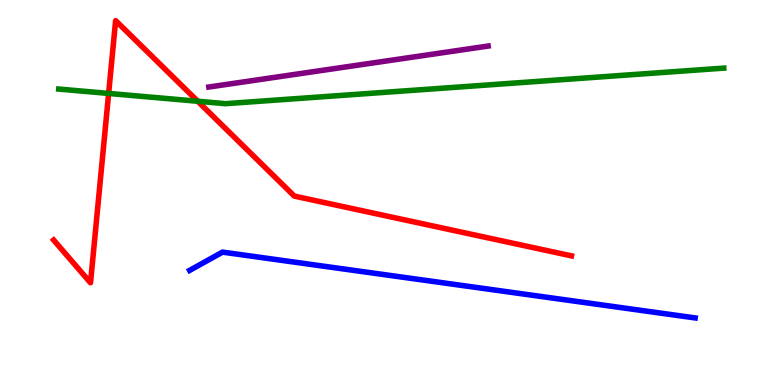[{'lines': ['blue', 'red'], 'intersections': []}, {'lines': ['green', 'red'], 'intersections': [{'x': 1.4, 'y': 7.57}, {'x': 2.55, 'y': 7.37}]}, {'lines': ['purple', 'red'], 'intersections': []}, {'lines': ['blue', 'green'], 'intersections': []}, {'lines': ['blue', 'purple'], 'intersections': []}, {'lines': ['green', 'purple'], 'intersections': []}]